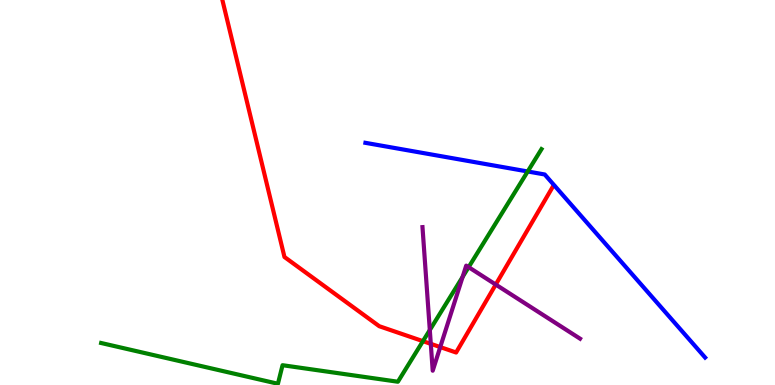[{'lines': ['blue', 'red'], 'intersections': []}, {'lines': ['green', 'red'], 'intersections': [{'x': 5.46, 'y': 1.14}]}, {'lines': ['purple', 'red'], 'intersections': [{'x': 5.56, 'y': 1.07}, {'x': 5.68, 'y': 0.985}, {'x': 6.4, 'y': 2.61}]}, {'lines': ['blue', 'green'], 'intersections': [{'x': 6.81, 'y': 5.55}]}, {'lines': ['blue', 'purple'], 'intersections': []}, {'lines': ['green', 'purple'], 'intersections': [{'x': 5.55, 'y': 1.43}, {'x': 5.97, 'y': 2.81}, {'x': 6.05, 'y': 3.06}]}]